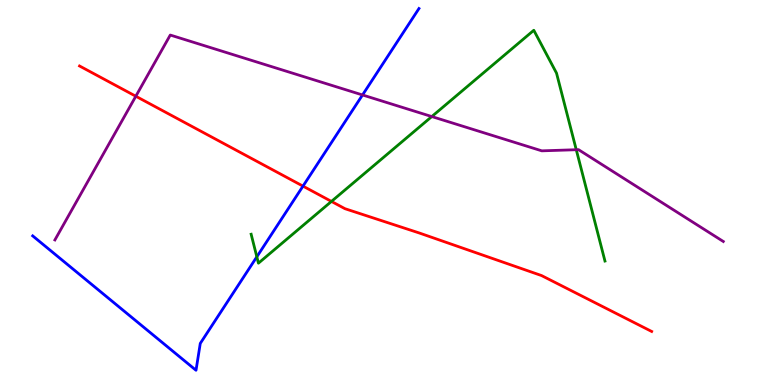[{'lines': ['blue', 'red'], 'intersections': [{'x': 3.91, 'y': 5.17}]}, {'lines': ['green', 'red'], 'intersections': [{'x': 4.28, 'y': 4.77}]}, {'lines': ['purple', 'red'], 'intersections': [{'x': 1.75, 'y': 7.5}]}, {'lines': ['blue', 'green'], 'intersections': [{'x': 3.31, 'y': 3.33}]}, {'lines': ['blue', 'purple'], 'intersections': [{'x': 4.68, 'y': 7.53}]}, {'lines': ['green', 'purple'], 'intersections': [{'x': 5.57, 'y': 6.97}, {'x': 7.44, 'y': 6.11}]}]